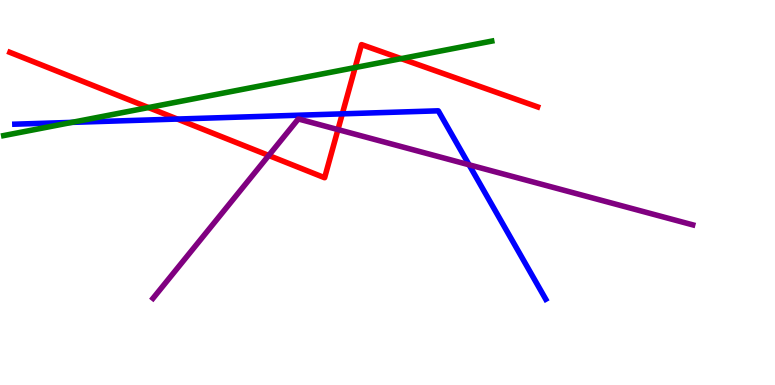[{'lines': ['blue', 'red'], 'intersections': [{'x': 2.29, 'y': 6.91}, {'x': 4.42, 'y': 7.04}]}, {'lines': ['green', 'red'], 'intersections': [{'x': 1.92, 'y': 7.21}, {'x': 4.58, 'y': 8.25}, {'x': 5.18, 'y': 8.48}]}, {'lines': ['purple', 'red'], 'intersections': [{'x': 3.47, 'y': 5.96}, {'x': 4.36, 'y': 6.63}]}, {'lines': ['blue', 'green'], 'intersections': [{'x': 0.928, 'y': 6.82}]}, {'lines': ['blue', 'purple'], 'intersections': [{'x': 6.05, 'y': 5.72}]}, {'lines': ['green', 'purple'], 'intersections': []}]